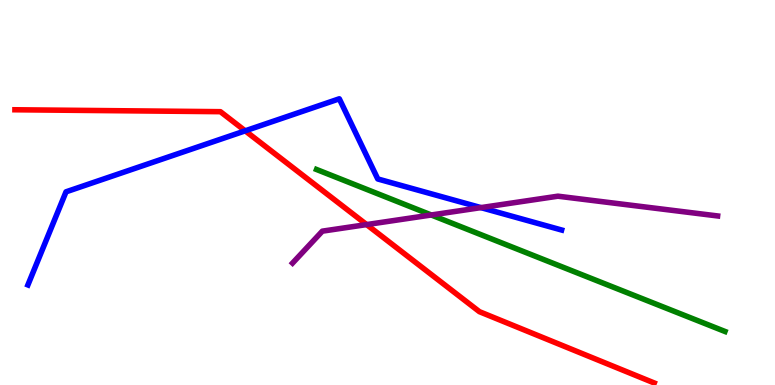[{'lines': ['blue', 'red'], 'intersections': [{'x': 3.16, 'y': 6.6}]}, {'lines': ['green', 'red'], 'intersections': []}, {'lines': ['purple', 'red'], 'intersections': [{'x': 4.73, 'y': 4.17}]}, {'lines': ['blue', 'green'], 'intersections': []}, {'lines': ['blue', 'purple'], 'intersections': [{'x': 6.21, 'y': 4.61}]}, {'lines': ['green', 'purple'], 'intersections': [{'x': 5.56, 'y': 4.42}]}]